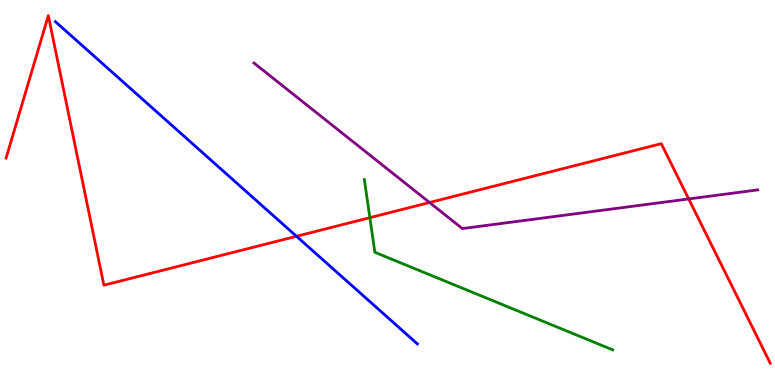[{'lines': ['blue', 'red'], 'intersections': [{'x': 3.83, 'y': 3.86}]}, {'lines': ['green', 'red'], 'intersections': [{'x': 4.77, 'y': 4.35}]}, {'lines': ['purple', 'red'], 'intersections': [{'x': 5.54, 'y': 4.74}, {'x': 8.89, 'y': 4.83}]}, {'lines': ['blue', 'green'], 'intersections': []}, {'lines': ['blue', 'purple'], 'intersections': []}, {'lines': ['green', 'purple'], 'intersections': []}]